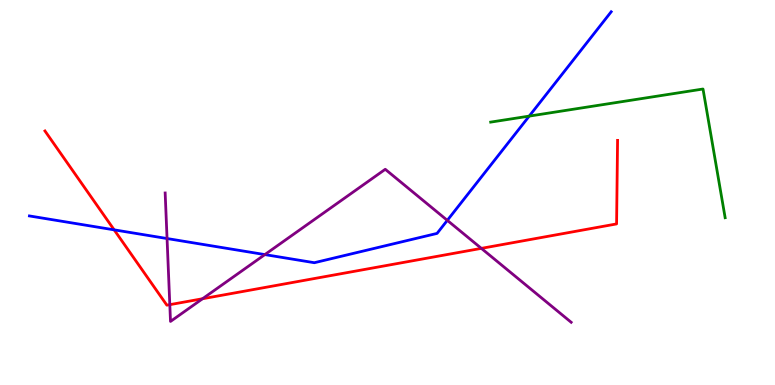[{'lines': ['blue', 'red'], 'intersections': [{'x': 1.47, 'y': 4.03}]}, {'lines': ['green', 'red'], 'intersections': []}, {'lines': ['purple', 'red'], 'intersections': [{'x': 2.19, 'y': 2.09}, {'x': 2.61, 'y': 2.24}, {'x': 6.21, 'y': 3.55}]}, {'lines': ['blue', 'green'], 'intersections': [{'x': 6.83, 'y': 6.98}]}, {'lines': ['blue', 'purple'], 'intersections': [{'x': 2.16, 'y': 3.8}, {'x': 3.42, 'y': 3.39}, {'x': 5.77, 'y': 4.28}]}, {'lines': ['green', 'purple'], 'intersections': []}]